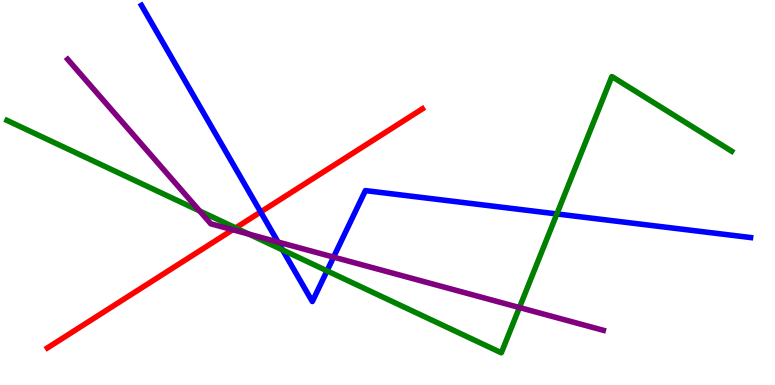[{'lines': ['blue', 'red'], 'intersections': [{'x': 3.36, 'y': 4.49}]}, {'lines': ['green', 'red'], 'intersections': [{'x': 3.04, 'y': 4.08}]}, {'lines': ['purple', 'red'], 'intersections': [{'x': 3.0, 'y': 4.03}]}, {'lines': ['blue', 'green'], 'intersections': [{'x': 3.65, 'y': 3.51}, {'x': 4.22, 'y': 2.97}, {'x': 7.19, 'y': 4.44}]}, {'lines': ['blue', 'purple'], 'intersections': [{'x': 3.59, 'y': 3.71}, {'x': 4.3, 'y': 3.32}]}, {'lines': ['green', 'purple'], 'intersections': [{'x': 2.58, 'y': 4.52}, {'x': 3.21, 'y': 3.92}, {'x': 6.7, 'y': 2.01}]}]